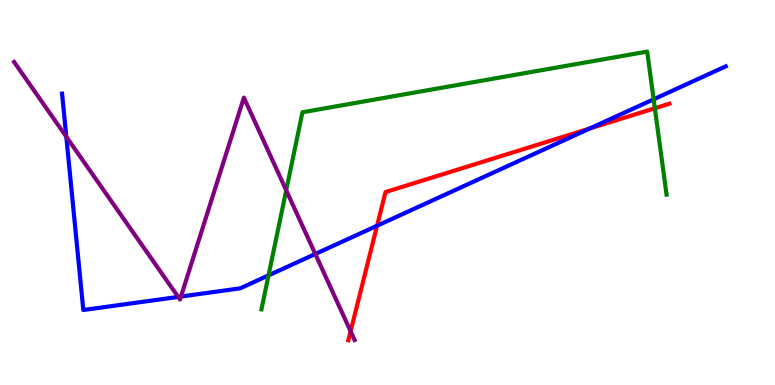[{'lines': ['blue', 'red'], 'intersections': [{'x': 4.87, 'y': 4.14}, {'x': 7.61, 'y': 6.66}]}, {'lines': ['green', 'red'], 'intersections': [{'x': 8.45, 'y': 7.19}]}, {'lines': ['purple', 'red'], 'intersections': [{'x': 4.52, 'y': 1.39}]}, {'lines': ['blue', 'green'], 'intersections': [{'x': 3.46, 'y': 2.85}, {'x': 8.43, 'y': 7.42}]}, {'lines': ['blue', 'purple'], 'intersections': [{'x': 0.856, 'y': 6.45}, {'x': 2.3, 'y': 2.29}, {'x': 2.34, 'y': 2.3}, {'x': 4.07, 'y': 3.4}]}, {'lines': ['green', 'purple'], 'intersections': [{'x': 3.69, 'y': 5.06}]}]